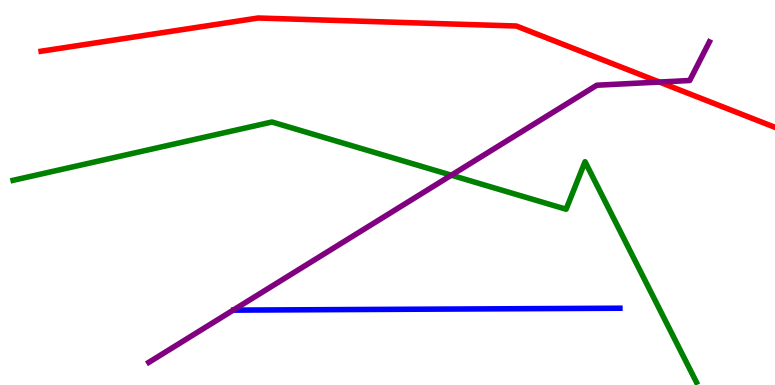[{'lines': ['blue', 'red'], 'intersections': []}, {'lines': ['green', 'red'], 'intersections': []}, {'lines': ['purple', 'red'], 'intersections': [{'x': 8.51, 'y': 7.87}]}, {'lines': ['blue', 'green'], 'intersections': []}, {'lines': ['blue', 'purple'], 'intersections': []}, {'lines': ['green', 'purple'], 'intersections': [{'x': 5.82, 'y': 5.45}]}]